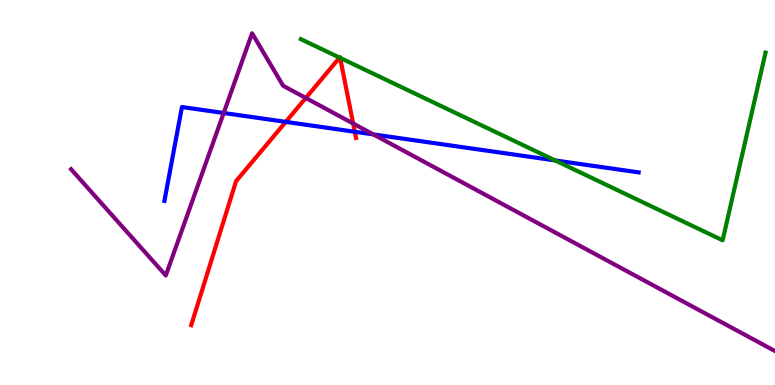[{'lines': ['blue', 'red'], 'intersections': [{'x': 3.69, 'y': 6.83}, {'x': 4.58, 'y': 6.58}]}, {'lines': ['green', 'red'], 'intersections': [{'x': 4.38, 'y': 8.5}, {'x': 4.39, 'y': 8.5}]}, {'lines': ['purple', 'red'], 'intersections': [{'x': 3.95, 'y': 7.46}, {'x': 4.56, 'y': 6.79}]}, {'lines': ['blue', 'green'], 'intersections': [{'x': 7.16, 'y': 5.83}]}, {'lines': ['blue', 'purple'], 'intersections': [{'x': 2.89, 'y': 7.07}, {'x': 4.82, 'y': 6.51}]}, {'lines': ['green', 'purple'], 'intersections': []}]